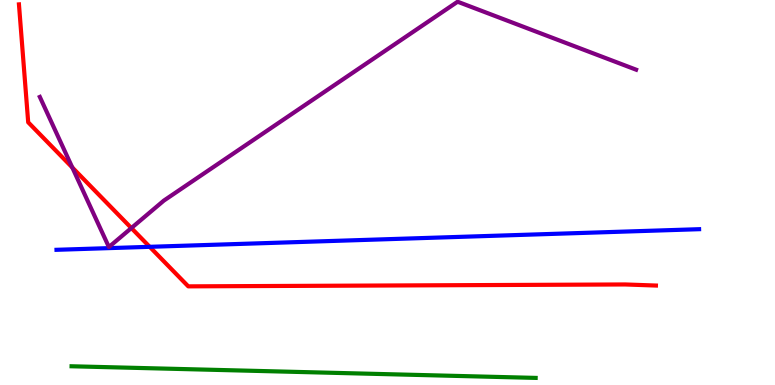[{'lines': ['blue', 'red'], 'intersections': [{'x': 1.93, 'y': 3.59}]}, {'lines': ['green', 'red'], 'intersections': []}, {'lines': ['purple', 'red'], 'intersections': [{'x': 0.933, 'y': 5.65}, {'x': 1.7, 'y': 4.08}]}, {'lines': ['blue', 'green'], 'intersections': []}, {'lines': ['blue', 'purple'], 'intersections': []}, {'lines': ['green', 'purple'], 'intersections': []}]